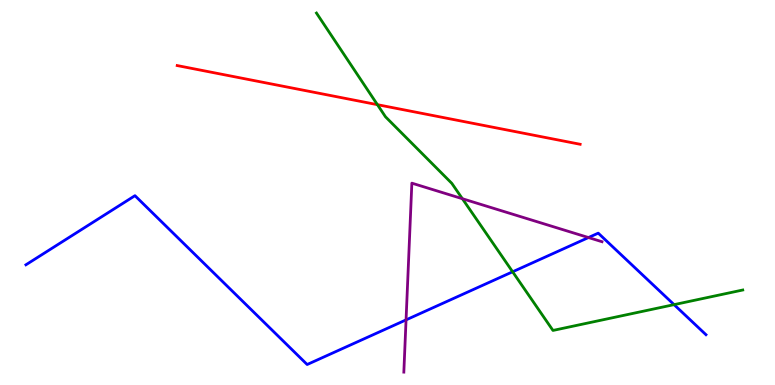[{'lines': ['blue', 'red'], 'intersections': []}, {'lines': ['green', 'red'], 'intersections': [{'x': 4.87, 'y': 7.28}]}, {'lines': ['purple', 'red'], 'intersections': []}, {'lines': ['blue', 'green'], 'intersections': [{'x': 6.61, 'y': 2.94}, {'x': 8.7, 'y': 2.09}]}, {'lines': ['blue', 'purple'], 'intersections': [{'x': 5.24, 'y': 1.69}, {'x': 7.59, 'y': 3.83}]}, {'lines': ['green', 'purple'], 'intersections': [{'x': 5.97, 'y': 4.84}]}]